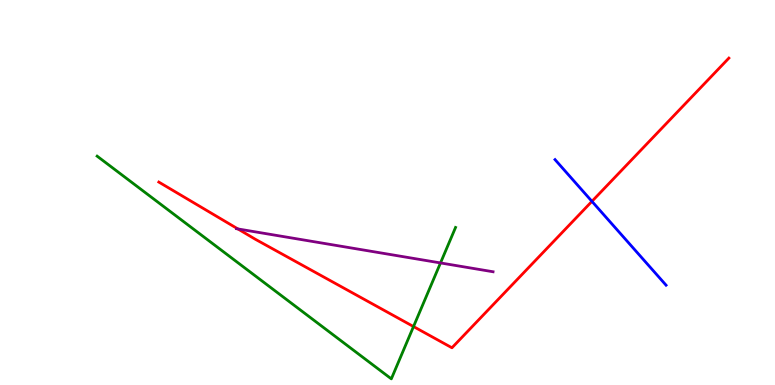[{'lines': ['blue', 'red'], 'intersections': [{'x': 7.64, 'y': 4.77}]}, {'lines': ['green', 'red'], 'intersections': [{'x': 5.34, 'y': 1.52}]}, {'lines': ['purple', 'red'], 'intersections': [{'x': 3.07, 'y': 4.05}]}, {'lines': ['blue', 'green'], 'intersections': []}, {'lines': ['blue', 'purple'], 'intersections': []}, {'lines': ['green', 'purple'], 'intersections': [{'x': 5.68, 'y': 3.17}]}]